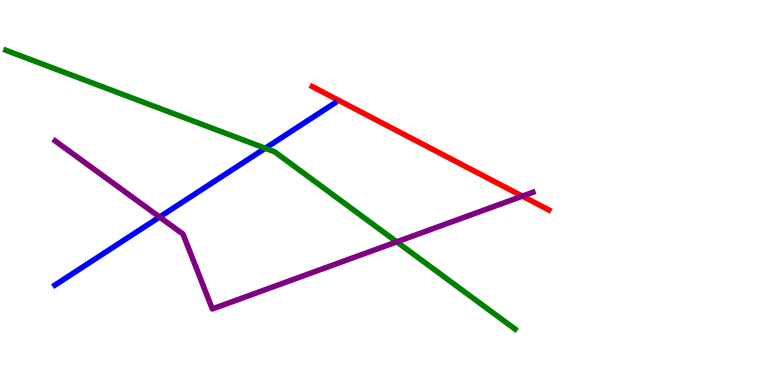[{'lines': ['blue', 'red'], 'intersections': []}, {'lines': ['green', 'red'], 'intersections': []}, {'lines': ['purple', 'red'], 'intersections': [{'x': 6.74, 'y': 4.91}]}, {'lines': ['blue', 'green'], 'intersections': [{'x': 3.42, 'y': 6.15}]}, {'lines': ['blue', 'purple'], 'intersections': [{'x': 2.06, 'y': 4.36}]}, {'lines': ['green', 'purple'], 'intersections': [{'x': 5.12, 'y': 3.72}]}]